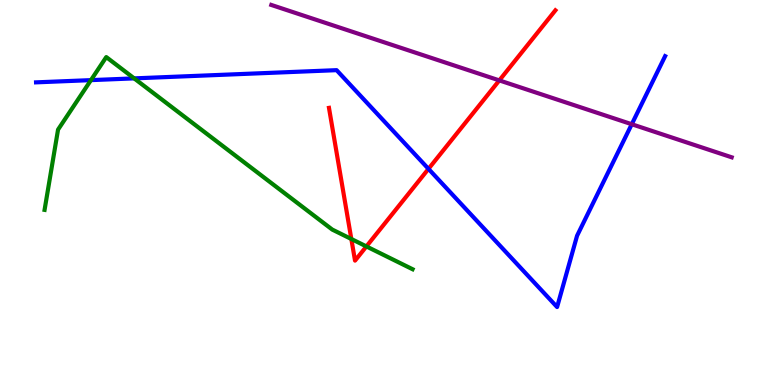[{'lines': ['blue', 'red'], 'intersections': [{'x': 5.53, 'y': 5.61}]}, {'lines': ['green', 'red'], 'intersections': [{'x': 4.53, 'y': 3.79}, {'x': 4.73, 'y': 3.6}]}, {'lines': ['purple', 'red'], 'intersections': [{'x': 6.44, 'y': 7.91}]}, {'lines': ['blue', 'green'], 'intersections': [{'x': 1.17, 'y': 7.92}, {'x': 1.73, 'y': 7.96}]}, {'lines': ['blue', 'purple'], 'intersections': [{'x': 8.15, 'y': 6.77}]}, {'lines': ['green', 'purple'], 'intersections': []}]